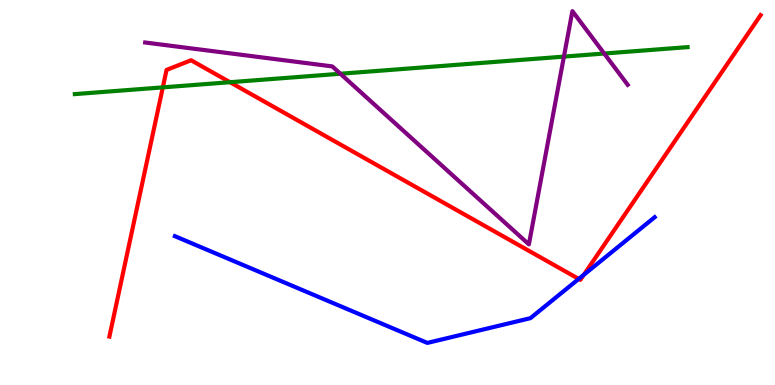[{'lines': ['blue', 'red'], 'intersections': [{'x': 7.47, 'y': 2.76}, {'x': 7.53, 'y': 2.86}]}, {'lines': ['green', 'red'], 'intersections': [{'x': 2.1, 'y': 7.73}, {'x': 2.97, 'y': 7.86}]}, {'lines': ['purple', 'red'], 'intersections': []}, {'lines': ['blue', 'green'], 'intersections': []}, {'lines': ['blue', 'purple'], 'intersections': []}, {'lines': ['green', 'purple'], 'intersections': [{'x': 4.39, 'y': 8.08}, {'x': 7.28, 'y': 8.53}, {'x': 7.8, 'y': 8.61}]}]